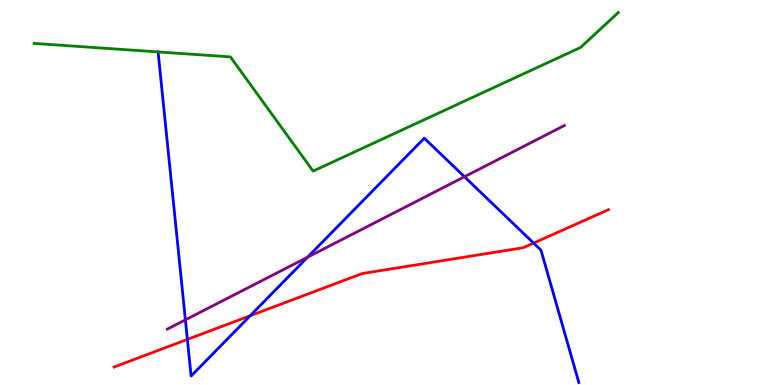[{'lines': ['blue', 'red'], 'intersections': [{'x': 2.42, 'y': 1.18}, {'x': 3.23, 'y': 1.8}, {'x': 6.89, 'y': 3.69}]}, {'lines': ['green', 'red'], 'intersections': []}, {'lines': ['purple', 'red'], 'intersections': []}, {'lines': ['blue', 'green'], 'intersections': [{'x': 2.04, 'y': 8.65}]}, {'lines': ['blue', 'purple'], 'intersections': [{'x': 2.39, 'y': 1.69}, {'x': 3.97, 'y': 3.32}, {'x': 5.99, 'y': 5.41}]}, {'lines': ['green', 'purple'], 'intersections': []}]